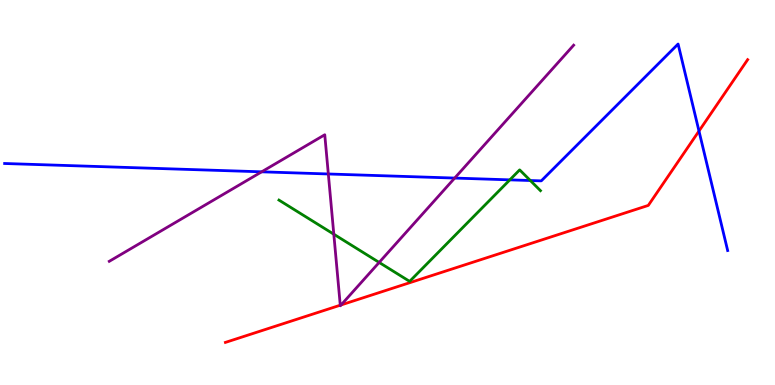[{'lines': ['blue', 'red'], 'intersections': [{'x': 9.02, 'y': 6.6}]}, {'lines': ['green', 'red'], 'intersections': []}, {'lines': ['purple', 'red'], 'intersections': [{'x': 4.39, 'y': 2.07}, {'x': 4.4, 'y': 2.08}]}, {'lines': ['blue', 'green'], 'intersections': [{'x': 6.58, 'y': 5.33}, {'x': 6.84, 'y': 5.31}]}, {'lines': ['blue', 'purple'], 'intersections': [{'x': 3.38, 'y': 5.54}, {'x': 4.24, 'y': 5.48}, {'x': 5.87, 'y': 5.37}]}, {'lines': ['green', 'purple'], 'intersections': [{'x': 4.31, 'y': 3.92}, {'x': 4.89, 'y': 3.18}]}]